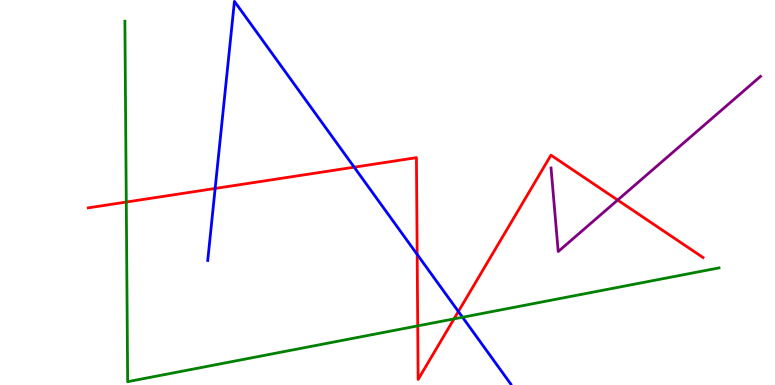[{'lines': ['blue', 'red'], 'intersections': [{'x': 2.78, 'y': 5.11}, {'x': 4.57, 'y': 5.66}, {'x': 5.38, 'y': 3.39}, {'x': 5.91, 'y': 1.91}]}, {'lines': ['green', 'red'], 'intersections': [{'x': 1.63, 'y': 4.75}, {'x': 5.39, 'y': 1.54}, {'x': 5.86, 'y': 1.72}]}, {'lines': ['purple', 'red'], 'intersections': [{'x': 7.97, 'y': 4.8}]}, {'lines': ['blue', 'green'], 'intersections': [{'x': 5.97, 'y': 1.76}]}, {'lines': ['blue', 'purple'], 'intersections': []}, {'lines': ['green', 'purple'], 'intersections': []}]